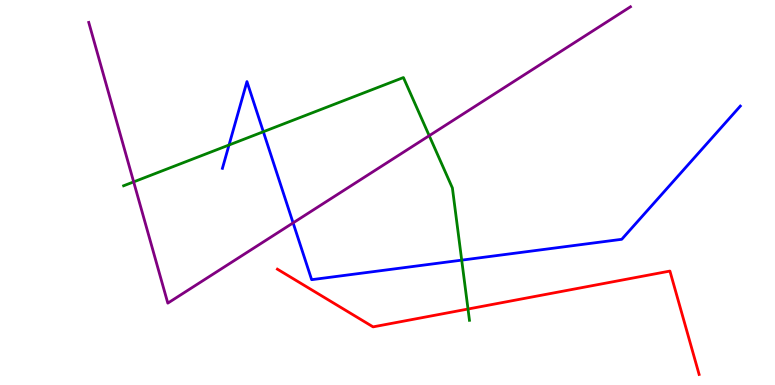[{'lines': ['blue', 'red'], 'intersections': []}, {'lines': ['green', 'red'], 'intersections': [{'x': 6.04, 'y': 1.97}]}, {'lines': ['purple', 'red'], 'intersections': []}, {'lines': ['blue', 'green'], 'intersections': [{'x': 2.96, 'y': 6.23}, {'x': 3.4, 'y': 6.58}, {'x': 5.96, 'y': 3.24}]}, {'lines': ['blue', 'purple'], 'intersections': [{'x': 3.78, 'y': 4.21}]}, {'lines': ['green', 'purple'], 'intersections': [{'x': 1.72, 'y': 5.28}, {'x': 5.54, 'y': 6.48}]}]